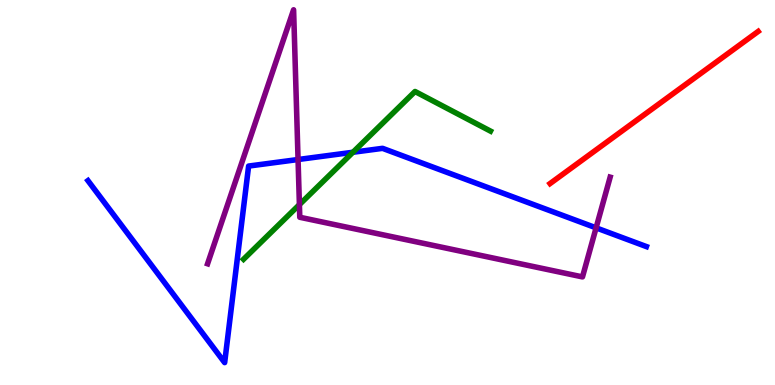[{'lines': ['blue', 'red'], 'intersections': []}, {'lines': ['green', 'red'], 'intersections': []}, {'lines': ['purple', 'red'], 'intersections': []}, {'lines': ['blue', 'green'], 'intersections': [{'x': 4.55, 'y': 6.05}]}, {'lines': ['blue', 'purple'], 'intersections': [{'x': 3.85, 'y': 5.86}, {'x': 7.69, 'y': 4.08}]}, {'lines': ['green', 'purple'], 'intersections': [{'x': 3.86, 'y': 4.69}]}]